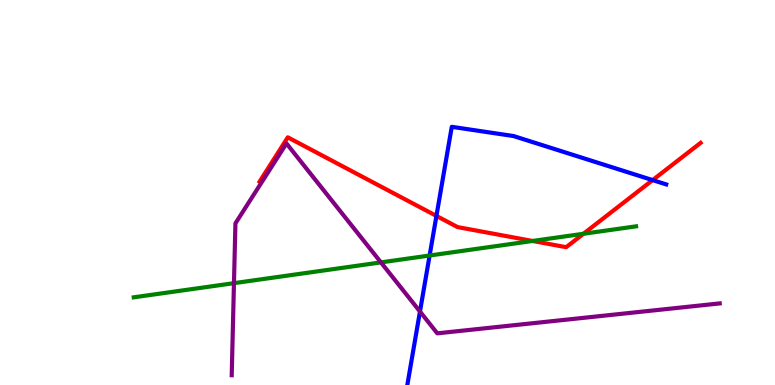[{'lines': ['blue', 'red'], 'intersections': [{'x': 5.63, 'y': 4.39}, {'x': 8.42, 'y': 5.32}]}, {'lines': ['green', 'red'], 'intersections': [{'x': 6.87, 'y': 3.74}, {'x': 7.53, 'y': 3.93}]}, {'lines': ['purple', 'red'], 'intersections': []}, {'lines': ['blue', 'green'], 'intersections': [{'x': 5.54, 'y': 3.36}]}, {'lines': ['blue', 'purple'], 'intersections': [{'x': 5.42, 'y': 1.91}]}, {'lines': ['green', 'purple'], 'intersections': [{'x': 3.02, 'y': 2.65}, {'x': 4.92, 'y': 3.18}]}]